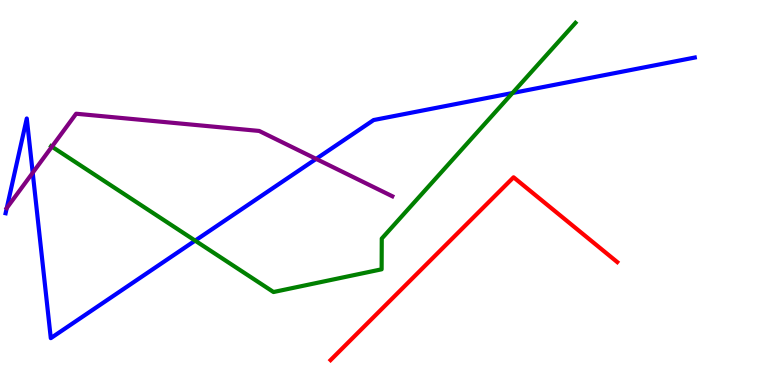[{'lines': ['blue', 'red'], 'intersections': []}, {'lines': ['green', 'red'], 'intersections': []}, {'lines': ['purple', 'red'], 'intersections': []}, {'lines': ['blue', 'green'], 'intersections': [{'x': 2.52, 'y': 3.75}, {'x': 6.61, 'y': 7.58}]}, {'lines': ['blue', 'purple'], 'intersections': [{'x': 0.0873, 'y': 4.6}, {'x': 0.422, 'y': 5.51}, {'x': 4.08, 'y': 5.87}]}, {'lines': ['green', 'purple'], 'intersections': [{'x': 0.67, 'y': 6.19}]}]